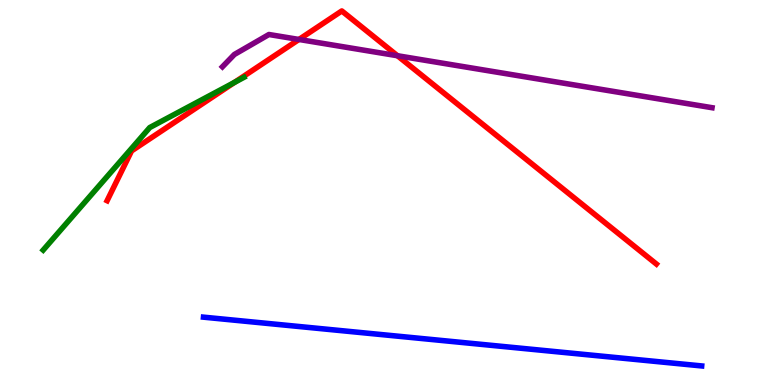[{'lines': ['blue', 'red'], 'intersections': []}, {'lines': ['green', 'red'], 'intersections': [{'x': 3.03, 'y': 7.86}]}, {'lines': ['purple', 'red'], 'intersections': [{'x': 3.86, 'y': 8.97}, {'x': 5.13, 'y': 8.55}]}, {'lines': ['blue', 'green'], 'intersections': []}, {'lines': ['blue', 'purple'], 'intersections': []}, {'lines': ['green', 'purple'], 'intersections': []}]